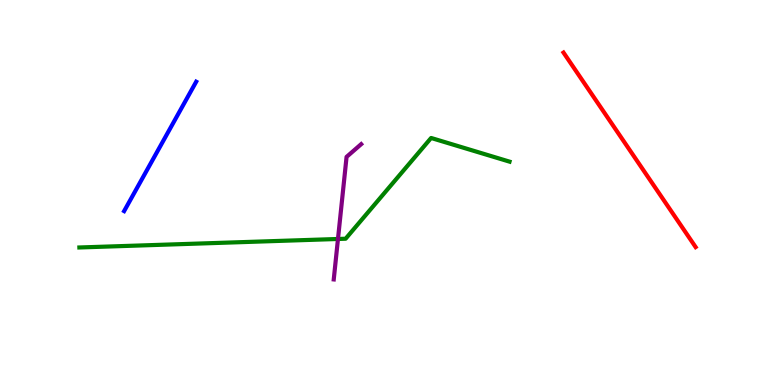[{'lines': ['blue', 'red'], 'intersections': []}, {'lines': ['green', 'red'], 'intersections': []}, {'lines': ['purple', 'red'], 'intersections': []}, {'lines': ['blue', 'green'], 'intersections': []}, {'lines': ['blue', 'purple'], 'intersections': []}, {'lines': ['green', 'purple'], 'intersections': [{'x': 4.36, 'y': 3.79}]}]